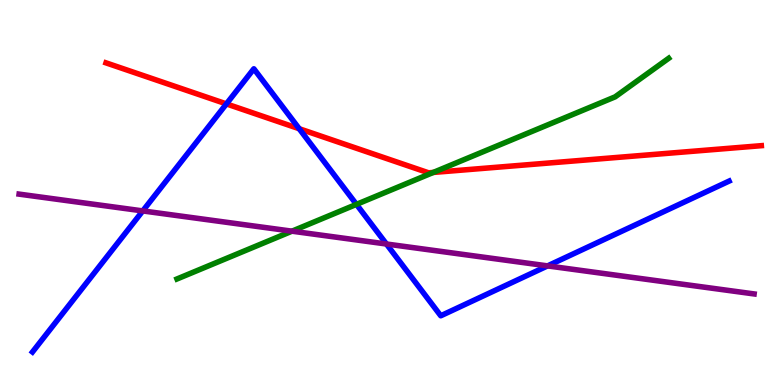[{'lines': ['blue', 'red'], 'intersections': [{'x': 2.92, 'y': 7.3}, {'x': 3.86, 'y': 6.66}]}, {'lines': ['green', 'red'], 'intersections': [{'x': 5.59, 'y': 5.52}]}, {'lines': ['purple', 'red'], 'intersections': []}, {'lines': ['blue', 'green'], 'intersections': [{'x': 4.6, 'y': 4.69}]}, {'lines': ['blue', 'purple'], 'intersections': [{'x': 1.84, 'y': 4.52}, {'x': 4.99, 'y': 3.66}, {'x': 7.07, 'y': 3.09}]}, {'lines': ['green', 'purple'], 'intersections': [{'x': 3.77, 'y': 4.0}]}]